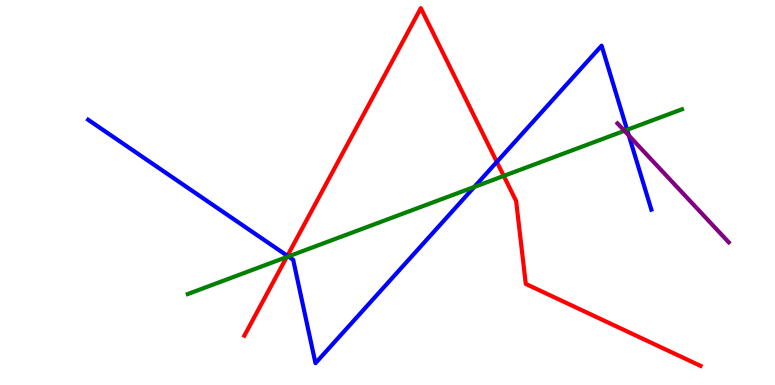[{'lines': ['blue', 'red'], 'intersections': [{'x': 3.71, 'y': 3.36}, {'x': 6.41, 'y': 5.79}]}, {'lines': ['green', 'red'], 'intersections': [{'x': 3.7, 'y': 3.32}, {'x': 6.5, 'y': 5.43}]}, {'lines': ['purple', 'red'], 'intersections': []}, {'lines': ['blue', 'green'], 'intersections': [{'x': 3.72, 'y': 3.34}, {'x': 6.12, 'y': 5.14}, {'x': 8.09, 'y': 6.63}]}, {'lines': ['blue', 'purple'], 'intersections': [{'x': 8.11, 'y': 6.48}]}, {'lines': ['green', 'purple'], 'intersections': [{'x': 8.06, 'y': 6.6}]}]